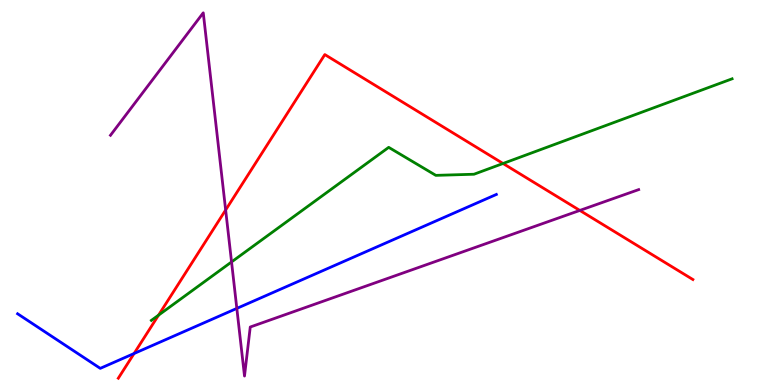[{'lines': ['blue', 'red'], 'intersections': [{'x': 1.73, 'y': 0.818}]}, {'lines': ['green', 'red'], 'intersections': [{'x': 2.05, 'y': 1.81}, {'x': 6.49, 'y': 5.75}]}, {'lines': ['purple', 'red'], 'intersections': [{'x': 2.91, 'y': 4.55}, {'x': 7.48, 'y': 4.53}]}, {'lines': ['blue', 'green'], 'intersections': []}, {'lines': ['blue', 'purple'], 'intersections': [{'x': 3.06, 'y': 1.99}]}, {'lines': ['green', 'purple'], 'intersections': [{'x': 2.99, 'y': 3.2}]}]